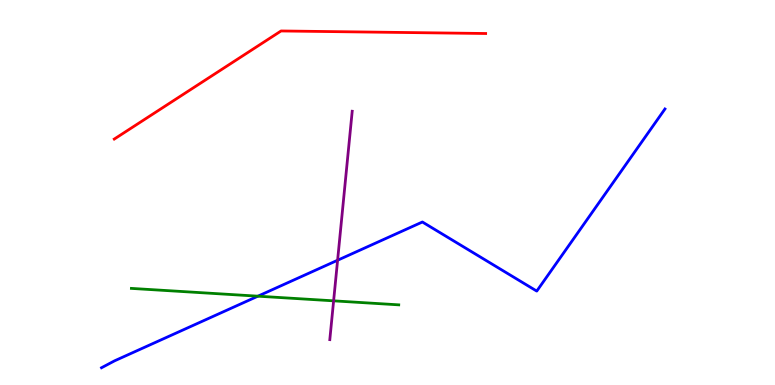[{'lines': ['blue', 'red'], 'intersections': []}, {'lines': ['green', 'red'], 'intersections': []}, {'lines': ['purple', 'red'], 'intersections': []}, {'lines': ['blue', 'green'], 'intersections': [{'x': 3.33, 'y': 2.31}]}, {'lines': ['blue', 'purple'], 'intersections': [{'x': 4.36, 'y': 3.24}]}, {'lines': ['green', 'purple'], 'intersections': [{'x': 4.3, 'y': 2.19}]}]